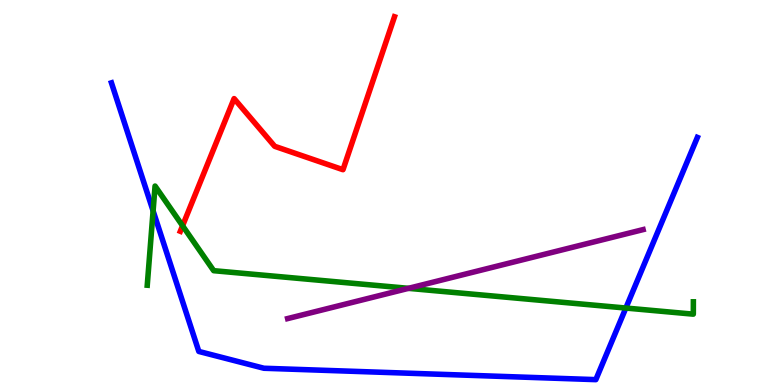[{'lines': ['blue', 'red'], 'intersections': []}, {'lines': ['green', 'red'], 'intersections': [{'x': 2.36, 'y': 4.14}]}, {'lines': ['purple', 'red'], 'intersections': []}, {'lines': ['blue', 'green'], 'intersections': [{'x': 1.98, 'y': 4.52}, {'x': 8.08, 'y': 2.0}]}, {'lines': ['blue', 'purple'], 'intersections': []}, {'lines': ['green', 'purple'], 'intersections': [{'x': 5.27, 'y': 2.51}]}]